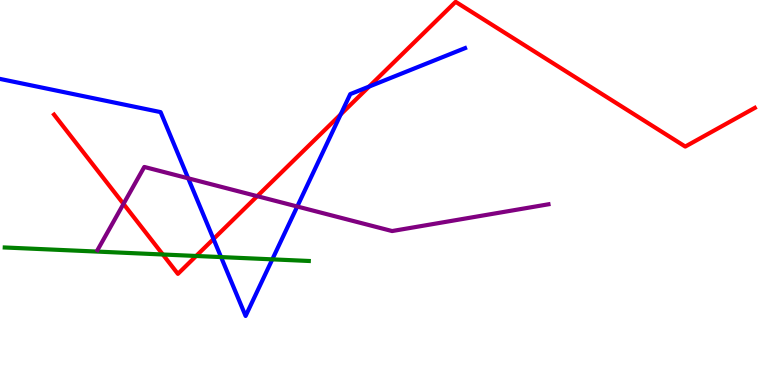[{'lines': ['blue', 'red'], 'intersections': [{'x': 2.75, 'y': 3.79}, {'x': 4.4, 'y': 7.03}, {'x': 4.76, 'y': 7.75}]}, {'lines': ['green', 'red'], 'intersections': [{'x': 2.1, 'y': 3.39}, {'x': 2.53, 'y': 3.35}]}, {'lines': ['purple', 'red'], 'intersections': [{'x': 1.59, 'y': 4.7}, {'x': 3.32, 'y': 4.9}]}, {'lines': ['blue', 'green'], 'intersections': [{'x': 2.85, 'y': 3.32}, {'x': 3.51, 'y': 3.26}]}, {'lines': ['blue', 'purple'], 'intersections': [{'x': 2.43, 'y': 5.37}, {'x': 3.84, 'y': 4.64}]}, {'lines': ['green', 'purple'], 'intersections': []}]